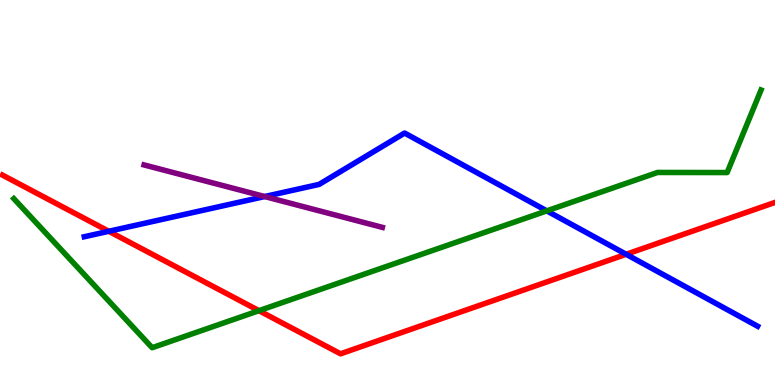[{'lines': ['blue', 'red'], 'intersections': [{'x': 1.4, 'y': 3.99}, {'x': 8.08, 'y': 3.4}]}, {'lines': ['green', 'red'], 'intersections': [{'x': 3.34, 'y': 1.93}]}, {'lines': ['purple', 'red'], 'intersections': []}, {'lines': ['blue', 'green'], 'intersections': [{'x': 7.06, 'y': 4.52}]}, {'lines': ['blue', 'purple'], 'intersections': [{'x': 3.42, 'y': 4.9}]}, {'lines': ['green', 'purple'], 'intersections': []}]